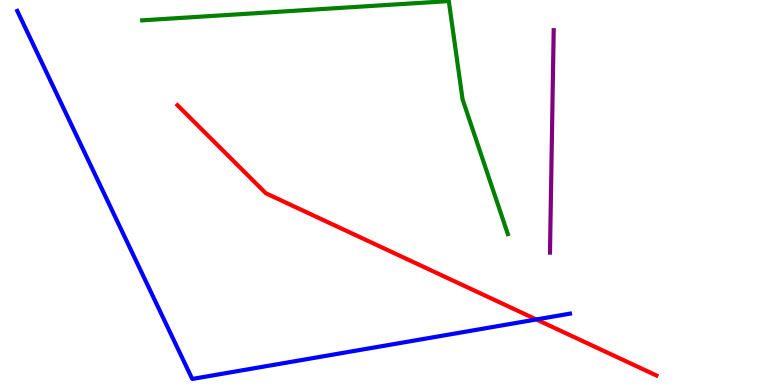[{'lines': ['blue', 'red'], 'intersections': [{'x': 6.92, 'y': 1.7}]}, {'lines': ['green', 'red'], 'intersections': []}, {'lines': ['purple', 'red'], 'intersections': []}, {'lines': ['blue', 'green'], 'intersections': []}, {'lines': ['blue', 'purple'], 'intersections': []}, {'lines': ['green', 'purple'], 'intersections': []}]